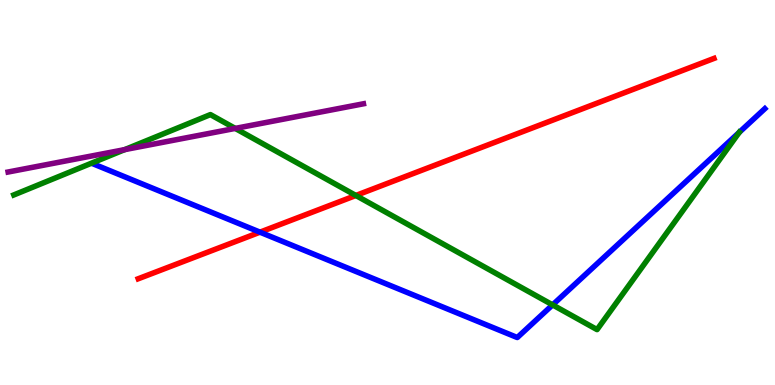[{'lines': ['blue', 'red'], 'intersections': [{'x': 3.35, 'y': 3.97}]}, {'lines': ['green', 'red'], 'intersections': [{'x': 4.59, 'y': 4.92}]}, {'lines': ['purple', 'red'], 'intersections': []}, {'lines': ['blue', 'green'], 'intersections': [{'x': 7.13, 'y': 2.08}, {'x': 9.54, 'y': 6.56}]}, {'lines': ['blue', 'purple'], 'intersections': []}, {'lines': ['green', 'purple'], 'intersections': [{'x': 1.61, 'y': 6.11}, {'x': 3.04, 'y': 6.66}]}]